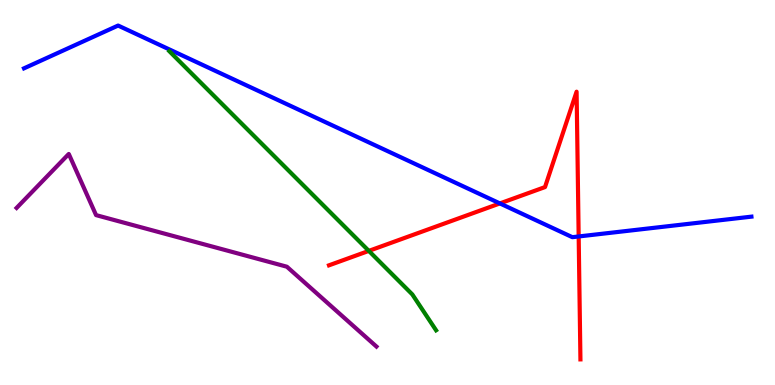[{'lines': ['blue', 'red'], 'intersections': [{'x': 6.45, 'y': 4.72}, {'x': 7.47, 'y': 3.86}]}, {'lines': ['green', 'red'], 'intersections': [{'x': 4.76, 'y': 3.48}]}, {'lines': ['purple', 'red'], 'intersections': []}, {'lines': ['blue', 'green'], 'intersections': []}, {'lines': ['blue', 'purple'], 'intersections': []}, {'lines': ['green', 'purple'], 'intersections': []}]